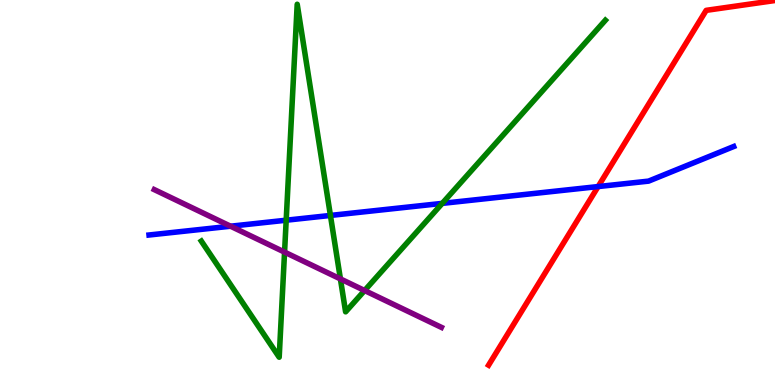[{'lines': ['blue', 'red'], 'intersections': [{'x': 7.72, 'y': 5.15}]}, {'lines': ['green', 'red'], 'intersections': []}, {'lines': ['purple', 'red'], 'intersections': []}, {'lines': ['blue', 'green'], 'intersections': [{'x': 3.69, 'y': 4.28}, {'x': 4.26, 'y': 4.4}, {'x': 5.71, 'y': 4.72}]}, {'lines': ['blue', 'purple'], 'intersections': [{'x': 2.97, 'y': 4.12}]}, {'lines': ['green', 'purple'], 'intersections': [{'x': 3.67, 'y': 3.45}, {'x': 4.39, 'y': 2.76}, {'x': 4.7, 'y': 2.45}]}]